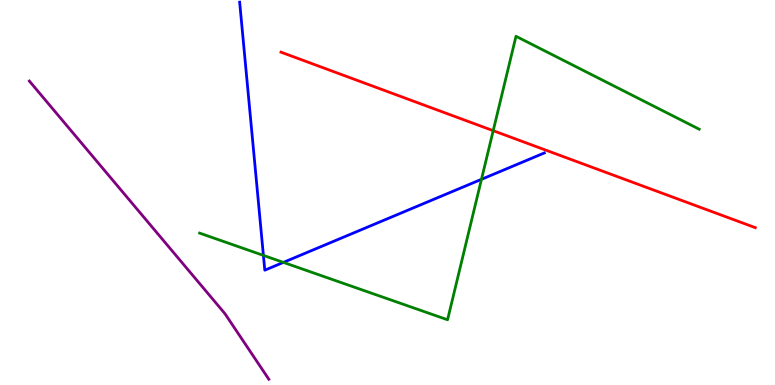[{'lines': ['blue', 'red'], 'intersections': []}, {'lines': ['green', 'red'], 'intersections': [{'x': 6.36, 'y': 6.61}]}, {'lines': ['purple', 'red'], 'intersections': []}, {'lines': ['blue', 'green'], 'intersections': [{'x': 3.4, 'y': 3.37}, {'x': 3.66, 'y': 3.18}, {'x': 6.21, 'y': 5.34}]}, {'lines': ['blue', 'purple'], 'intersections': []}, {'lines': ['green', 'purple'], 'intersections': []}]